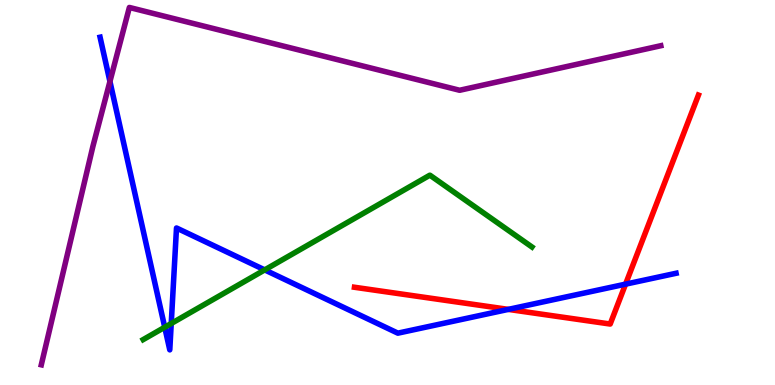[{'lines': ['blue', 'red'], 'intersections': [{'x': 6.56, 'y': 1.96}, {'x': 8.07, 'y': 2.62}]}, {'lines': ['green', 'red'], 'intersections': []}, {'lines': ['purple', 'red'], 'intersections': []}, {'lines': ['blue', 'green'], 'intersections': [{'x': 2.13, 'y': 1.5}, {'x': 2.21, 'y': 1.6}, {'x': 3.42, 'y': 2.99}]}, {'lines': ['blue', 'purple'], 'intersections': [{'x': 1.42, 'y': 7.88}]}, {'lines': ['green', 'purple'], 'intersections': []}]